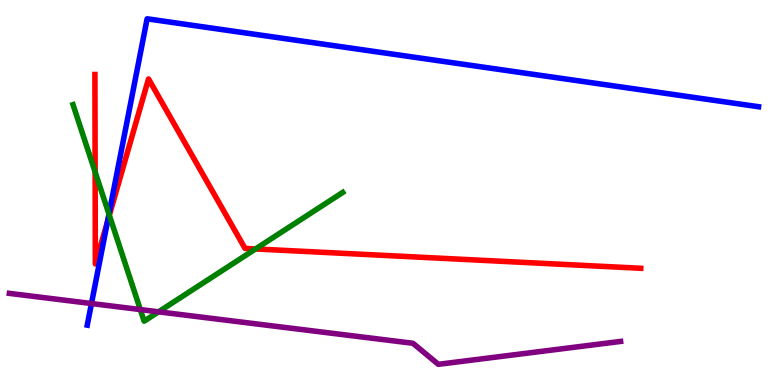[{'lines': ['blue', 'red'], 'intersections': [{'x': 1.39, 'y': 4.24}]}, {'lines': ['green', 'red'], 'intersections': [{'x': 1.23, 'y': 5.53}, {'x': 1.41, 'y': 4.41}, {'x': 3.3, 'y': 3.53}]}, {'lines': ['purple', 'red'], 'intersections': []}, {'lines': ['blue', 'green'], 'intersections': [{'x': 1.41, 'y': 4.44}]}, {'lines': ['blue', 'purple'], 'intersections': [{'x': 1.18, 'y': 2.12}]}, {'lines': ['green', 'purple'], 'intersections': [{'x': 1.81, 'y': 1.96}, {'x': 2.05, 'y': 1.9}]}]